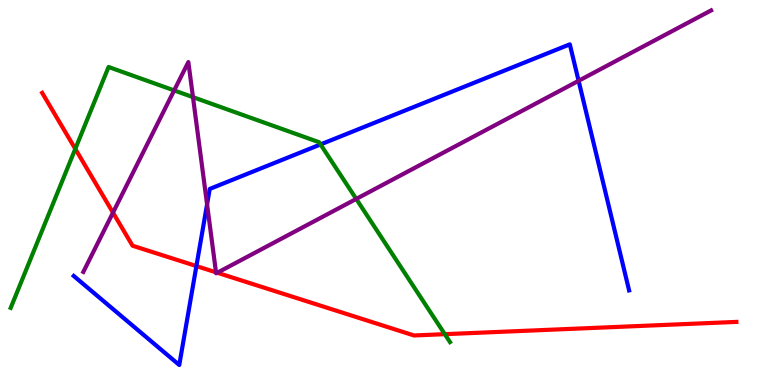[{'lines': ['blue', 'red'], 'intersections': [{'x': 2.53, 'y': 3.09}]}, {'lines': ['green', 'red'], 'intersections': [{'x': 0.972, 'y': 6.13}, {'x': 5.74, 'y': 1.32}]}, {'lines': ['purple', 'red'], 'intersections': [{'x': 1.46, 'y': 4.48}, {'x': 2.79, 'y': 2.93}, {'x': 2.8, 'y': 2.92}]}, {'lines': ['blue', 'green'], 'intersections': [{'x': 4.14, 'y': 6.25}]}, {'lines': ['blue', 'purple'], 'intersections': [{'x': 2.67, 'y': 4.69}, {'x': 7.47, 'y': 7.9}]}, {'lines': ['green', 'purple'], 'intersections': [{'x': 2.25, 'y': 7.65}, {'x': 2.49, 'y': 7.48}, {'x': 4.6, 'y': 4.83}]}]